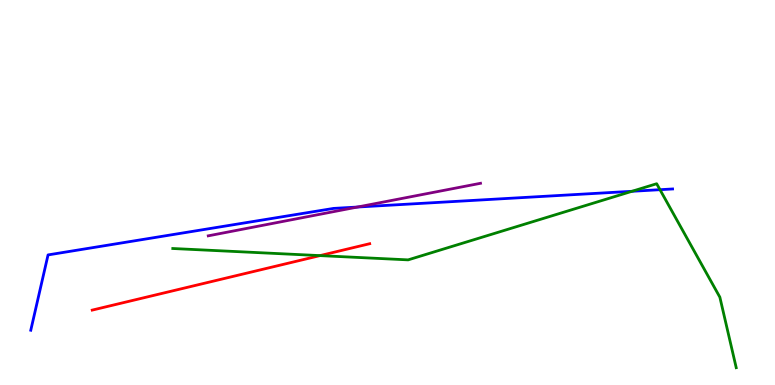[{'lines': ['blue', 'red'], 'intersections': []}, {'lines': ['green', 'red'], 'intersections': [{'x': 4.13, 'y': 3.36}]}, {'lines': ['purple', 'red'], 'intersections': []}, {'lines': ['blue', 'green'], 'intersections': [{'x': 8.15, 'y': 5.03}, {'x': 8.52, 'y': 5.07}]}, {'lines': ['blue', 'purple'], 'intersections': [{'x': 4.61, 'y': 4.62}]}, {'lines': ['green', 'purple'], 'intersections': []}]